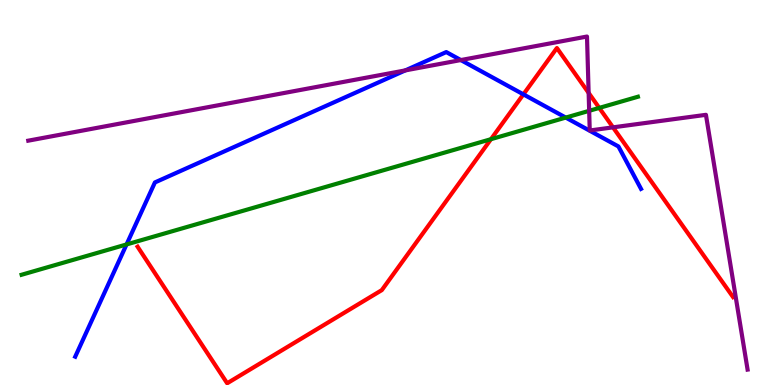[{'lines': ['blue', 'red'], 'intersections': [{'x': 6.75, 'y': 7.55}]}, {'lines': ['green', 'red'], 'intersections': [{'x': 6.34, 'y': 6.38}, {'x': 7.73, 'y': 7.2}]}, {'lines': ['purple', 'red'], 'intersections': [{'x': 7.6, 'y': 7.59}, {'x': 7.91, 'y': 6.69}]}, {'lines': ['blue', 'green'], 'intersections': [{'x': 1.63, 'y': 3.65}, {'x': 7.3, 'y': 6.95}]}, {'lines': ['blue', 'purple'], 'intersections': [{'x': 5.23, 'y': 8.17}, {'x': 5.95, 'y': 8.44}]}, {'lines': ['green', 'purple'], 'intersections': [{'x': 7.6, 'y': 7.12}]}]